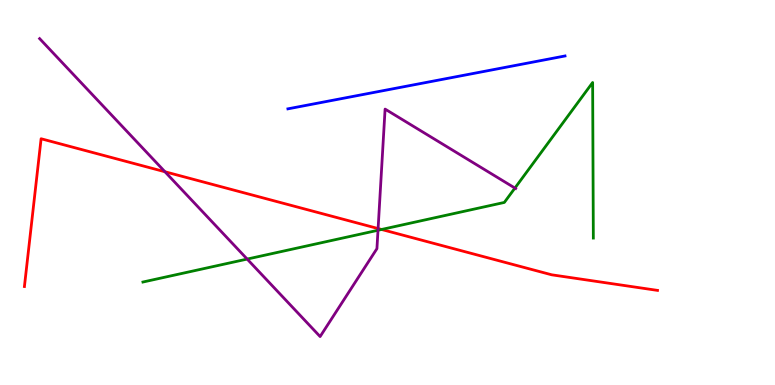[{'lines': ['blue', 'red'], 'intersections': []}, {'lines': ['green', 'red'], 'intersections': [{'x': 4.92, 'y': 4.04}]}, {'lines': ['purple', 'red'], 'intersections': [{'x': 2.13, 'y': 5.54}, {'x': 4.88, 'y': 4.06}]}, {'lines': ['blue', 'green'], 'intersections': []}, {'lines': ['blue', 'purple'], 'intersections': []}, {'lines': ['green', 'purple'], 'intersections': [{'x': 3.19, 'y': 3.27}, {'x': 4.88, 'y': 4.02}, {'x': 6.64, 'y': 5.12}]}]